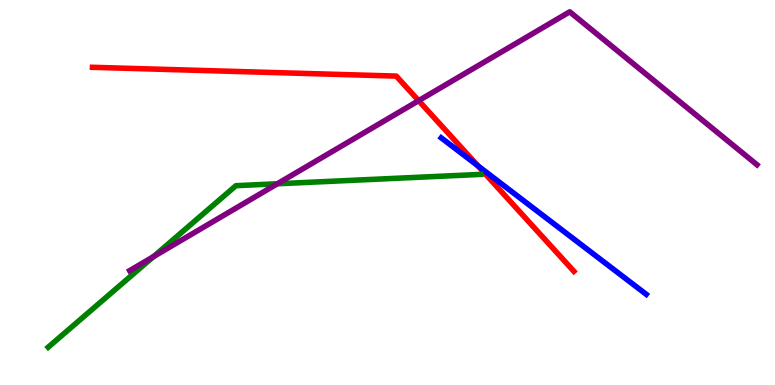[{'lines': ['blue', 'red'], 'intersections': [{'x': 6.17, 'y': 5.69}]}, {'lines': ['green', 'red'], 'intersections': []}, {'lines': ['purple', 'red'], 'intersections': [{'x': 5.4, 'y': 7.39}]}, {'lines': ['blue', 'green'], 'intersections': []}, {'lines': ['blue', 'purple'], 'intersections': []}, {'lines': ['green', 'purple'], 'intersections': [{'x': 1.98, 'y': 3.33}, {'x': 3.58, 'y': 5.23}]}]